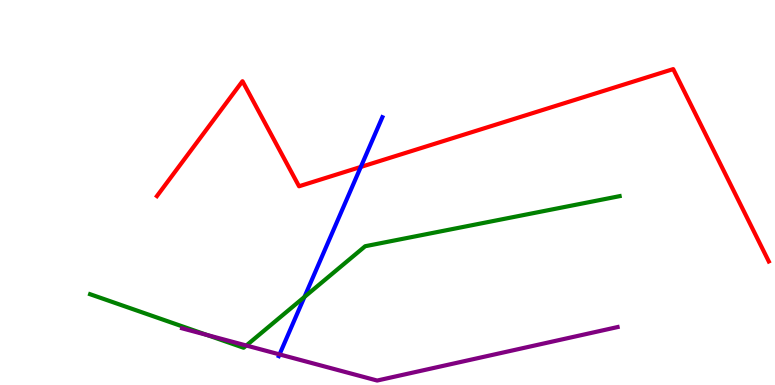[{'lines': ['blue', 'red'], 'intersections': [{'x': 4.66, 'y': 5.66}]}, {'lines': ['green', 'red'], 'intersections': []}, {'lines': ['purple', 'red'], 'intersections': []}, {'lines': ['blue', 'green'], 'intersections': [{'x': 3.93, 'y': 2.29}]}, {'lines': ['blue', 'purple'], 'intersections': [{'x': 3.61, 'y': 0.795}]}, {'lines': ['green', 'purple'], 'intersections': [{'x': 2.67, 'y': 1.3}, {'x': 3.18, 'y': 1.03}]}]